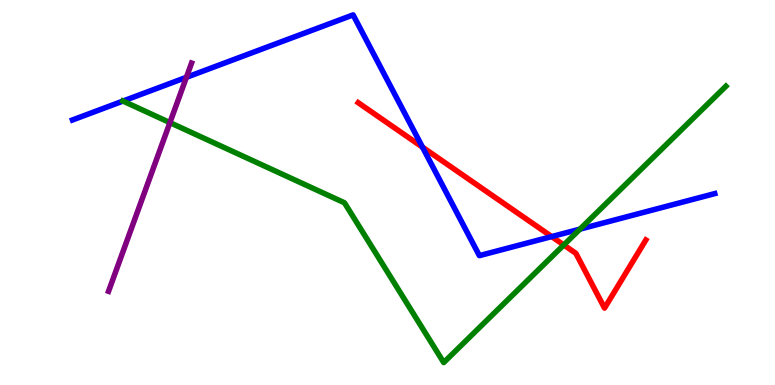[{'lines': ['blue', 'red'], 'intersections': [{'x': 5.45, 'y': 6.18}, {'x': 7.12, 'y': 3.86}]}, {'lines': ['green', 'red'], 'intersections': [{'x': 7.27, 'y': 3.64}]}, {'lines': ['purple', 'red'], 'intersections': []}, {'lines': ['blue', 'green'], 'intersections': [{'x': 1.59, 'y': 7.38}, {'x': 7.48, 'y': 4.05}]}, {'lines': ['blue', 'purple'], 'intersections': [{'x': 2.41, 'y': 7.99}]}, {'lines': ['green', 'purple'], 'intersections': [{'x': 2.19, 'y': 6.82}]}]